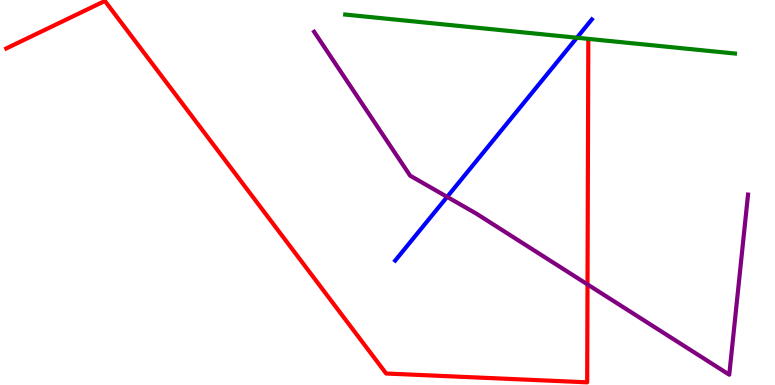[{'lines': ['blue', 'red'], 'intersections': []}, {'lines': ['green', 'red'], 'intersections': []}, {'lines': ['purple', 'red'], 'intersections': [{'x': 7.58, 'y': 2.61}]}, {'lines': ['blue', 'green'], 'intersections': [{'x': 7.44, 'y': 9.02}]}, {'lines': ['blue', 'purple'], 'intersections': [{'x': 5.77, 'y': 4.89}]}, {'lines': ['green', 'purple'], 'intersections': []}]